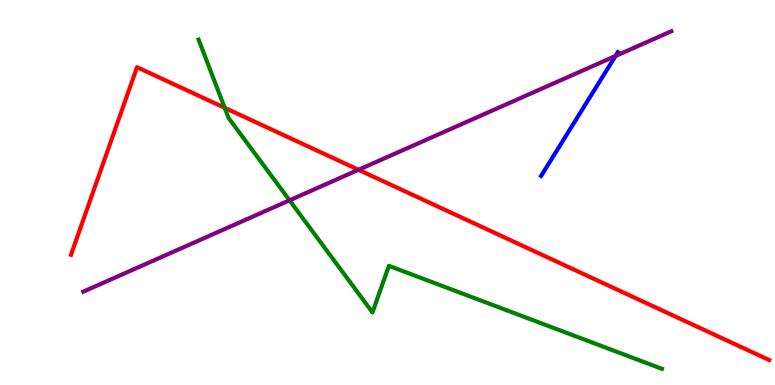[{'lines': ['blue', 'red'], 'intersections': []}, {'lines': ['green', 'red'], 'intersections': [{'x': 2.9, 'y': 7.2}]}, {'lines': ['purple', 'red'], 'intersections': [{'x': 4.63, 'y': 5.59}]}, {'lines': ['blue', 'green'], 'intersections': []}, {'lines': ['blue', 'purple'], 'intersections': [{'x': 7.94, 'y': 8.55}]}, {'lines': ['green', 'purple'], 'intersections': [{'x': 3.74, 'y': 4.8}]}]